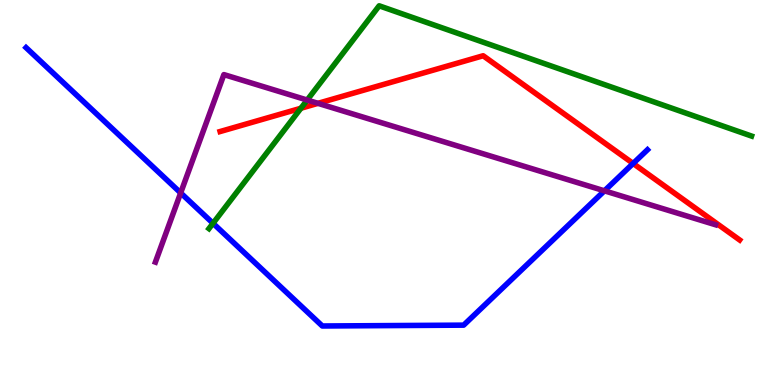[{'lines': ['blue', 'red'], 'intersections': [{'x': 8.17, 'y': 5.75}]}, {'lines': ['green', 'red'], 'intersections': [{'x': 3.88, 'y': 7.19}]}, {'lines': ['purple', 'red'], 'intersections': [{'x': 4.1, 'y': 7.32}]}, {'lines': ['blue', 'green'], 'intersections': [{'x': 2.75, 'y': 4.2}]}, {'lines': ['blue', 'purple'], 'intersections': [{'x': 2.33, 'y': 4.99}, {'x': 7.8, 'y': 5.04}]}, {'lines': ['green', 'purple'], 'intersections': [{'x': 3.96, 'y': 7.4}]}]